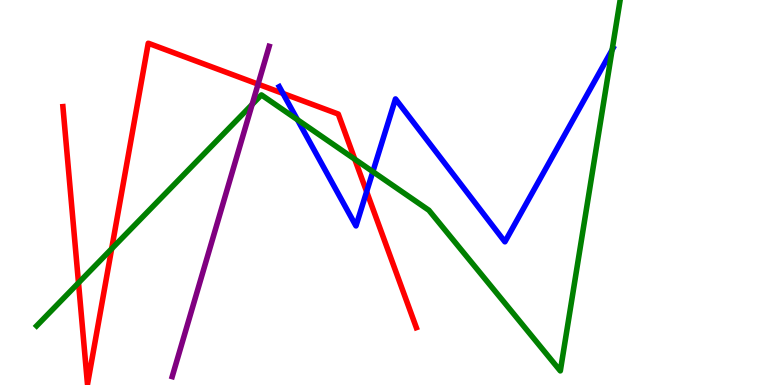[{'lines': ['blue', 'red'], 'intersections': [{'x': 3.65, 'y': 7.57}, {'x': 4.73, 'y': 5.02}]}, {'lines': ['green', 'red'], 'intersections': [{'x': 1.01, 'y': 2.65}, {'x': 1.44, 'y': 3.54}, {'x': 4.58, 'y': 5.86}]}, {'lines': ['purple', 'red'], 'intersections': [{'x': 3.33, 'y': 7.81}]}, {'lines': ['blue', 'green'], 'intersections': [{'x': 3.84, 'y': 6.89}, {'x': 4.81, 'y': 5.54}, {'x': 7.9, 'y': 8.71}]}, {'lines': ['blue', 'purple'], 'intersections': []}, {'lines': ['green', 'purple'], 'intersections': [{'x': 3.25, 'y': 7.29}]}]